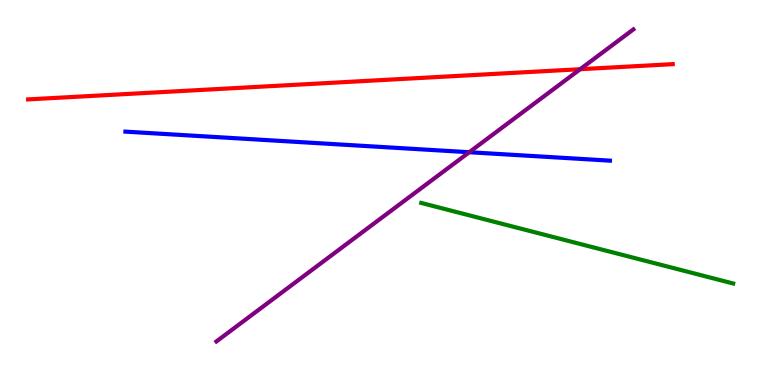[{'lines': ['blue', 'red'], 'intersections': []}, {'lines': ['green', 'red'], 'intersections': []}, {'lines': ['purple', 'red'], 'intersections': [{'x': 7.49, 'y': 8.2}]}, {'lines': ['blue', 'green'], 'intersections': []}, {'lines': ['blue', 'purple'], 'intersections': [{'x': 6.05, 'y': 6.05}]}, {'lines': ['green', 'purple'], 'intersections': []}]